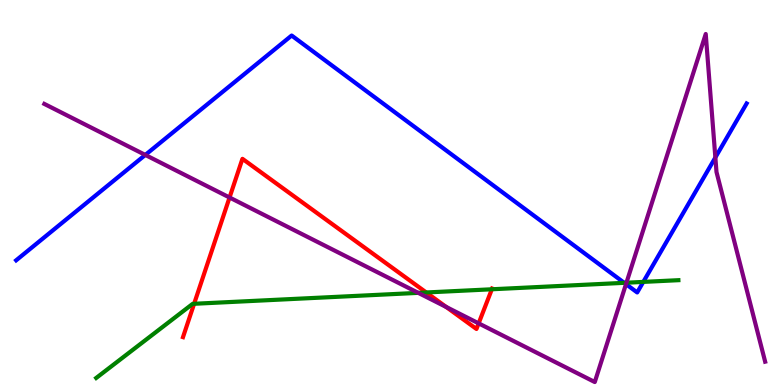[{'lines': ['blue', 'red'], 'intersections': []}, {'lines': ['green', 'red'], 'intersections': [{'x': 2.5, 'y': 2.11}, {'x': 5.5, 'y': 2.4}, {'x': 6.35, 'y': 2.49}]}, {'lines': ['purple', 'red'], 'intersections': [{'x': 2.96, 'y': 4.87}, {'x': 5.76, 'y': 2.03}, {'x': 6.18, 'y': 1.6}]}, {'lines': ['blue', 'green'], 'intersections': [{'x': 8.05, 'y': 2.65}, {'x': 8.3, 'y': 2.68}]}, {'lines': ['blue', 'purple'], 'intersections': [{'x': 1.87, 'y': 5.98}, {'x': 8.08, 'y': 2.62}, {'x': 9.23, 'y': 5.91}]}, {'lines': ['green', 'purple'], 'intersections': [{'x': 5.4, 'y': 2.39}, {'x': 8.08, 'y': 2.66}]}]